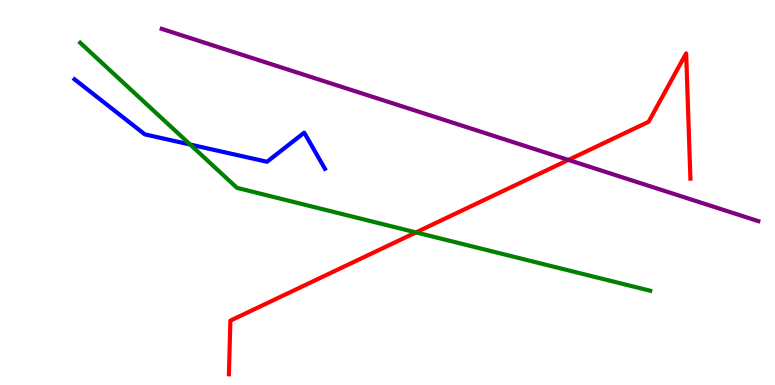[{'lines': ['blue', 'red'], 'intersections': []}, {'lines': ['green', 'red'], 'intersections': [{'x': 5.37, 'y': 3.96}]}, {'lines': ['purple', 'red'], 'intersections': [{'x': 7.33, 'y': 5.85}]}, {'lines': ['blue', 'green'], 'intersections': [{'x': 2.45, 'y': 6.25}]}, {'lines': ['blue', 'purple'], 'intersections': []}, {'lines': ['green', 'purple'], 'intersections': []}]